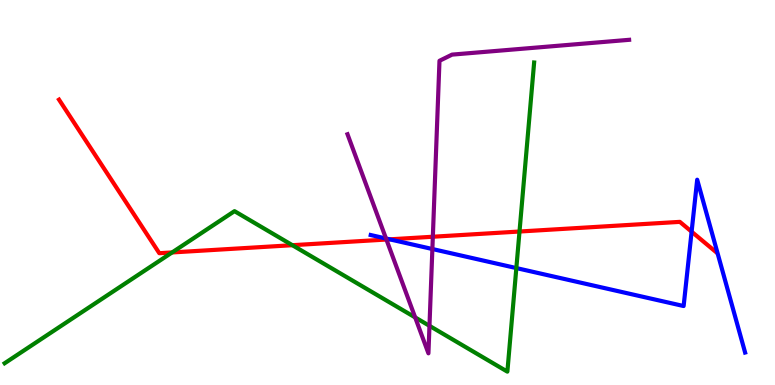[{'lines': ['blue', 'red'], 'intersections': [{'x': 5.03, 'y': 3.78}, {'x': 8.92, 'y': 3.98}]}, {'lines': ['green', 'red'], 'intersections': [{'x': 2.22, 'y': 3.44}, {'x': 3.77, 'y': 3.63}, {'x': 6.7, 'y': 3.99}]}, {'lines': ['purple', 'red'], 'intersections': [{'x': 4.99, 'y': 3.78}, {'x': 5.58, 'y': 3.85}]}, {'lines': ['blue', 'green'], 'intersections': [{'x': 6.66, 'y': 3.04}]}, {'lines': ['blue', 'purple'], 'intersections': [{'x': 4.98, 'y': 3.81}, {'x': 5.58, 'y': 3.53}]}, {'lines': ['green', 'purple'], 'intersections': [{'x': 5.36, 'y': 1.76}, {'x': 5.54, 'y': 1.54}]}]